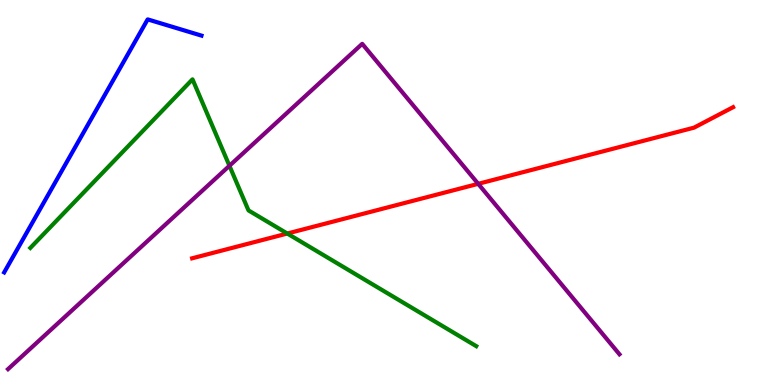[{'lines': ['blue', 'red'], 'intersections': []}, {'lines': ['green', 'red'], 'intersections': [{'x': 3.71, 'y': 3.93}]}, {'lines': ['purple', 'red'], 'intersections': [{'x': 6.17, 'y': 5.23}]}, {'lines': ['blue', 'green'], 'intersections': []}, {'lines': ['blue', 'purple'], 'intersections': []}, {'lines': ['green', 'purple'], 'intersections': [{'x': 2.96, 'y': 5.69}]}]